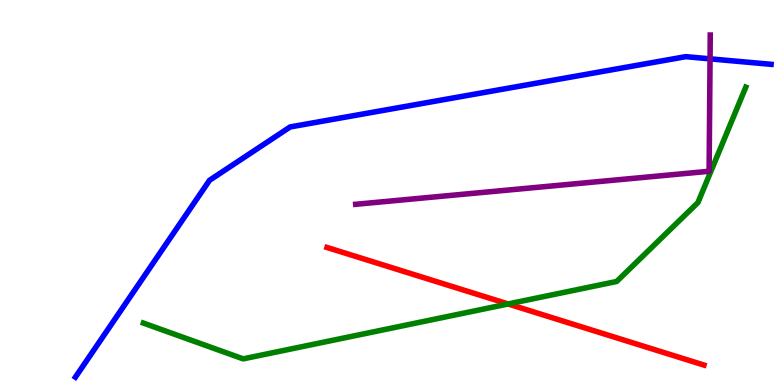[{'lines': ['blue', 'red'], 'intersections': []}, {'lines': ['green', 'red'], 'intersections': [{'x': 6.56, 'y': 2.1}]}, {'lines': ['purple', 'red'], 'intersections': []}, {'lines': ['blue', 'green'], 'intersections': []}, {'lines': ['blue', 'purple'], 'intersections': [{'x': 9.16, 'y': 8.47}]}, {'lines': ['green', 'purple'], 'intersections': []}]